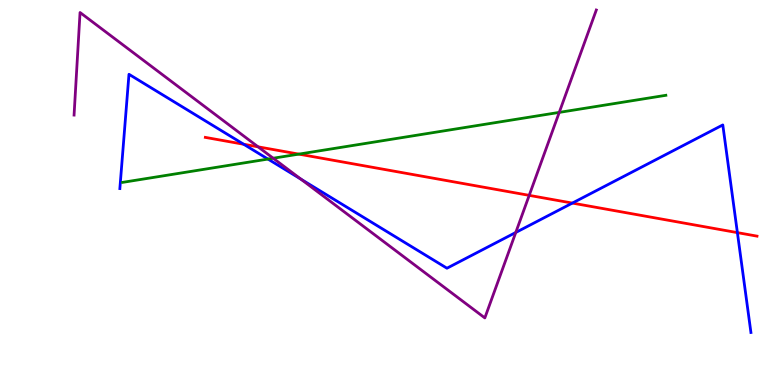[{'lines': ['blue', 'red'], 'intersections': [{'x': 3.14, 'y': 6.25}, {'x': 7.39, 'y': 4.73}, {'x': 9.51, 'y': 3.96}]}, {'lines': ['green', 'red'], 'intersections': [{'x': 3.86, 'y': 6.0}]}, {'lines': ['purple', 'red'], 'intersections': [{'x': 3.33, 'y': 6.19}, {'x': 6.83, 'y': 4.93}]}, {'lines': ['blue', 'green'], 'intersections': [{'x': 3.46, 'y': 5.87}]}, {'lines': ['blue', 'purple'], 'intersections': [{'x': 3.88, 'y': 5.35}, {'x': 6.66, 'y': 3.96}]}, {'lines': ['green', 'purple'], 'intersections': [{'x': 3.53, 'y': 5.89}, {'x': 7.22, 'y': 7.08}]}]